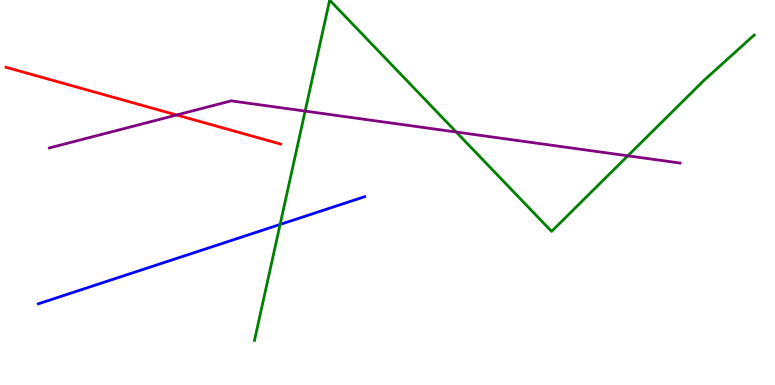[{'lines': ['blue', 'red'], 'intersections': []}, {'lines': ['green', 'red'], 'intersections': []}, {'lines': ['purple', 'red'], 'intersections': [{'x': 2.28, 'y': 7.01}]}, {'lines': ['blue', 'green'], 'intersections': [{'x': 3.61, 'y': 4.17}]}, {'lines': ['blue', 'purple'], 'intersections': []}, {'lines': ['green', 'purple'], 'intersections': [{'x': 3.94, 'y': 7.11}, {'x': 5.89, 'y': 6.57}, {'x': 8.1, 'y': 5.95}]}]